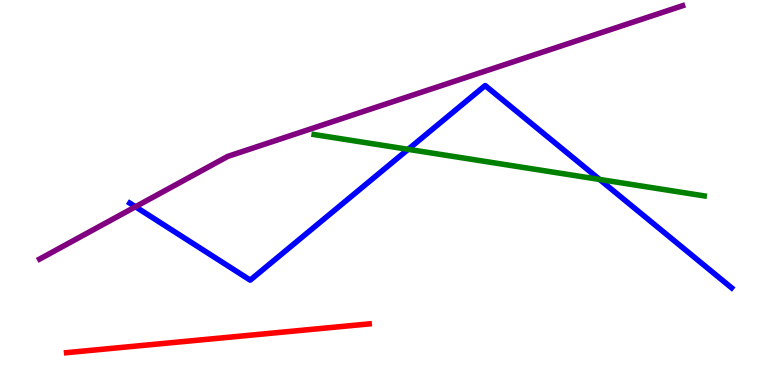[{'lines': ['blue', 'red'], 'intersections': []}, {'lines': ['green', 'red'], 'intersections': []}, {'lines': ['purple', 'red'], 'intersections': []}, {'lines': ['blue', 'green'], 'intersections': [{'x': 5.27, 'y': 6.12}, {'x': 7.74, 'y': 5.34}]}, {'lines': ['blue', 'purple'], 'intersections': [{'x': 1.75, 'y': 4.63}]}, {'lines': ['green', 'purple'], 'intersections': []}]